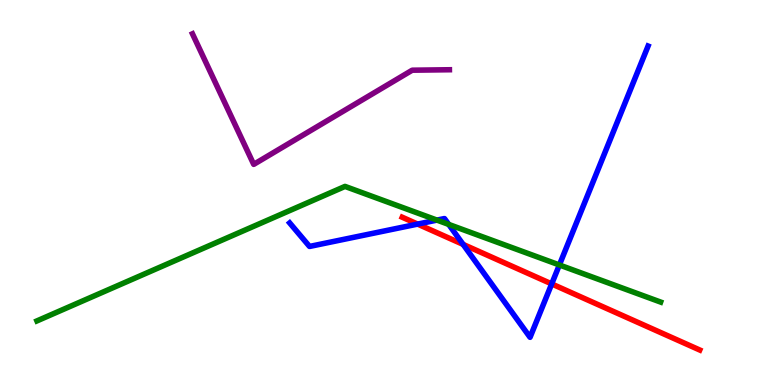[{'lines': ['blue', 'red'], 'intersections': [{'x': 5.39, 'y': 4.18}, {'x': 5.98, 'y': 3.65}, {'x': 7.12, 'y': 2.63}]}, {'lines': ['green', 'red'], 'intersections': []}, {'lines': ['purple', 'red'], 'intersections': []}, {'lines': ['blue', 'green'], 'intersections': [{'x': 5.64, 'y': 4.28}, {'x': 5.79, 'y': 4.17}, {'x': 7.22, 'y': 3.12}]}, {'lines': ['blue', 'purple'], 'intersections': []}, {'lines': ['green', 'purple'], 'intersections': []}]